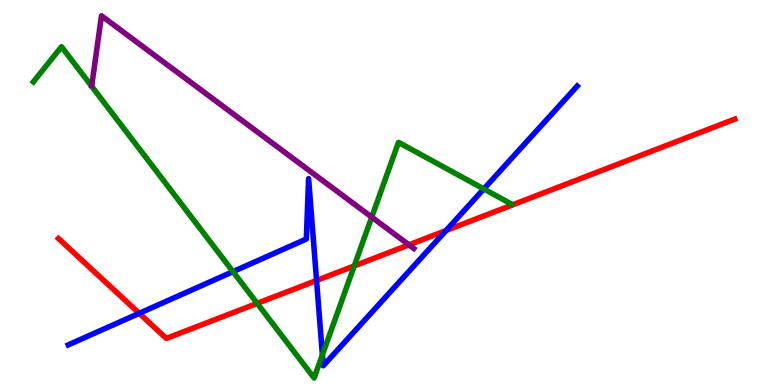[{'lines': ['blue', 'red'], 'intersections': [{'x': 1.8, 'y': 1.86}, {'x': 4.08, 'y': 2.72}, {'x': 5.76, 'y': 4.01}]}, {'lines': ['green', 'red'], 'intersections': [{'x': 3.32, 'y': 2.12}, {'x': 4.57, 'y': 3.09}]}, {'lines': ['purple', 'red'], 'intersections': [{'x': 5.28, 'y': 3.64}]}, {'lines': ['blue', 'green'], 'intersections': [{'x': 3.01, 'y': 2.94}, {'x': 4.16, 'y': 0.783}, {'x': 6.24, 'y': 5.09}]}, {'lines': ['blue', 'purple'], 'intersections': []}, {'lines': ['green', 'purple'], 'intersections': [{'x': 4.8, 'y': 4.36}]}]